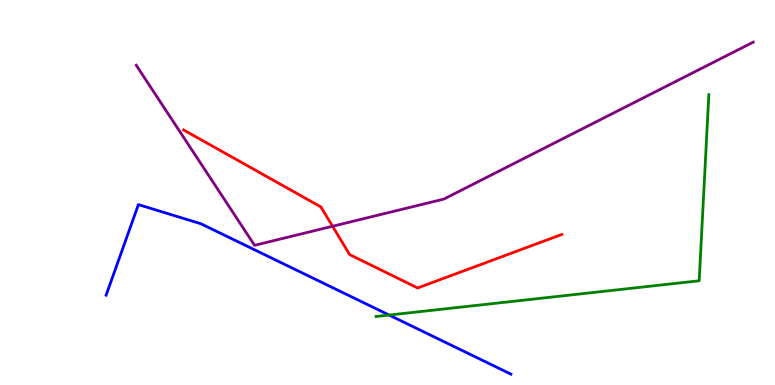[{'lines': ['blue', 'red'], 'intersections': []}, {'lines': ['green', 'red'], 'intersections': []}, {'lines': ['purple', 'red'], 'intersections': [{'x': 4.29, 'y': 4.12}]}, {'lines': ['blue', 'green'], 'intersections': [{'x': 5.02, 'y': 1.82}]}, {'lines': ['blue', 'purple'], 'intersections': []}, {'lines': ['green', 'purple'], 'intersections': []}]